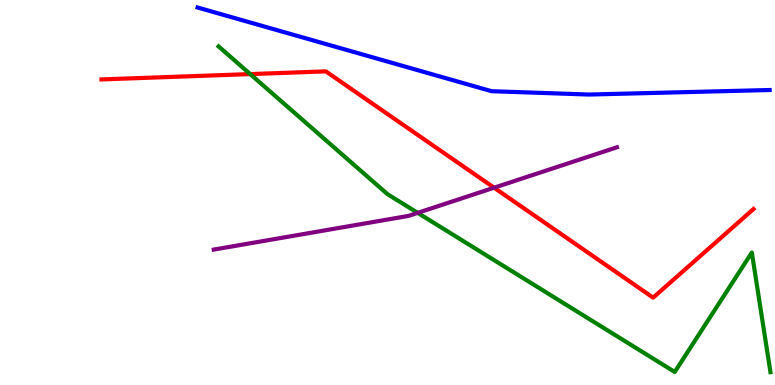[{'lines': ['blue', 'red'], 'intersections': []}, {'lines': ['green', 'red'], 'intersections': [{'x': 3.23, 'y': 8.08}]}, {'lines': ['purple', 'red'], 'intersections': [{'x': 6.38, 'y': 5.12}]}, {'lines': ['blue', 'green'], 'intersections': []}, {'lines': ['blue', 'purple'], 'intersections': []}, {'lines': ['green', 'purple'], 'intersections': [{'x': 5.39, 'y': 4.47}]}]